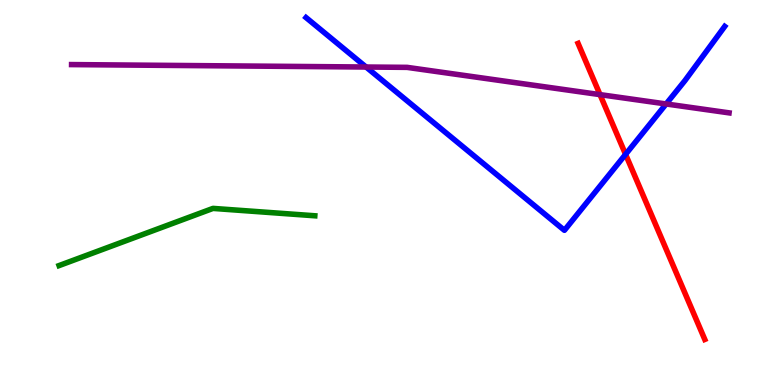[{'lines': ['blue', 'red'], 'intersections': [{'x': 8.07, 'y': 5.99}]}, {'lines': ['green', 'red'], 'intersections': []}, {'lines': ['purple', 'red'], 'intersections': [{'x': 7.74, 'y': 7.54}]}, {'lines': ['blue', 'green'], 'intersections': []}, {'lines': ['blue', 'purple'], 'intersections': [{'x': 4.72, 'y': 8.26}, {'x': 8.6, 'y': 7.3}]}, {'lines': ['green', 'purple'], 'intersections': []}]